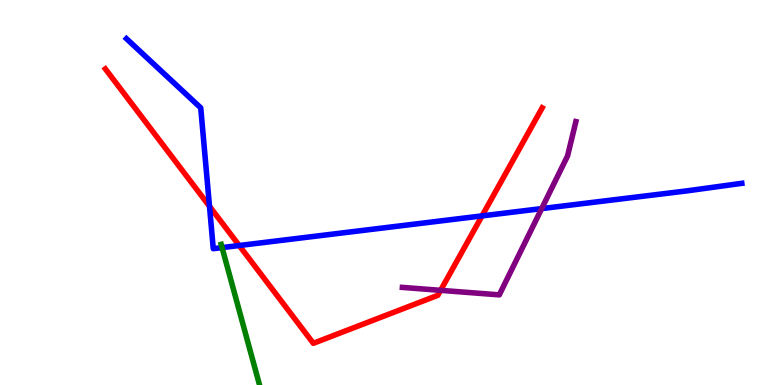[{'lines': ['blue', 'red'], 'intersections': [{'x': 2.7, 'y': 4.64}, {'x': 3.09, 'y': 3.62}, {'x': 6.22, 'y': 4.39}]}, {'lines': ['green', 'red'], 'intersections': []}, {'lines': ['purple', 'red'], 'intersections': [{'x': 5.69, 'y': 2.46}]}, {'lines': ['blue', 'green'], 'intersections': [{'x': 2.87, 'y': 3.57}]}, {'lines': ['blue', 'purple'], 'intersections': [{'x': 6.99, 'y': 4.58}]}, {'lines': ['green', 'purple'], 'intersections': []}]